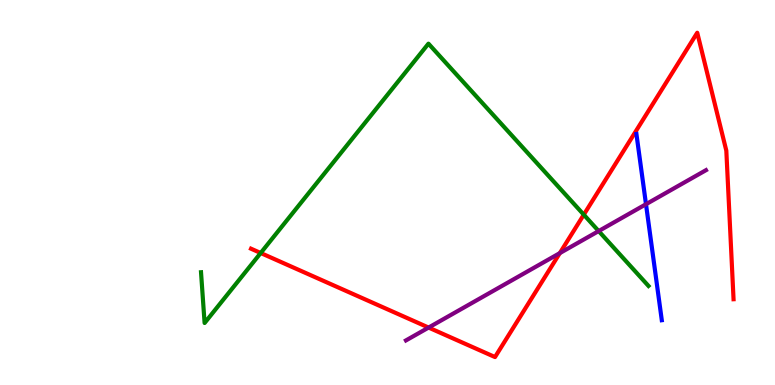[{'lines': ['blue', 'red'], 'intersections': []}, {'lines': ['green', 'red'], 'intersections': [{'x': 3.36, 'y': 3.43}, {'x': 7.53, 'y': 4.42}]}, {'lines': ['purple', 'red'], 'intersections': [{'x': 5.53, 'y': 1.49}, {'x': 7.22, 'y': 3.43}]}, {'lines': ['blue', 'green'], 'intersections': []}, {'lines': ['blue', 'purple'], 'intersections': [{'x': 8.34, 'y': 4.7}]}, {'lines': ['green', 'purple'], 'intersections': [{'x': 7.72, 'y': 4.0}]}]